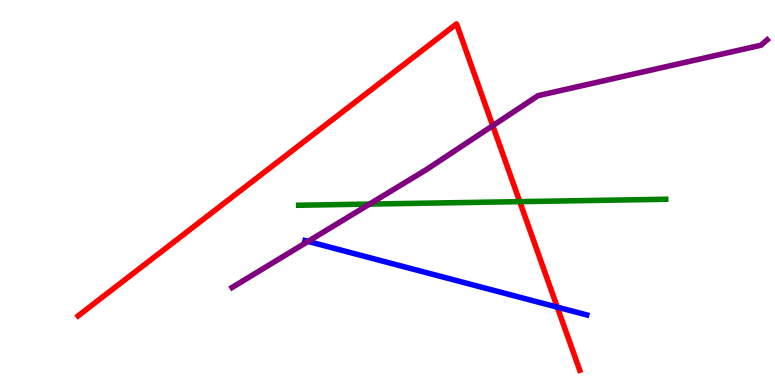[{'lines': ['blue', 'red'], 'intersections': [{'x': 7.19, 'y': 2.02}]}, {'lines': ['green', 'red'], 'intersections': [{'x': 6.71, 'y': 4.76}]}, {'lines': ['purple', 'red'], 'intersections': [{'x': 6.36, 'y': 6.74}]}, {'lines': ['blue', 'green'], 'intersections': []}, {'lines': ['blue', 'purple'], 'intersections': [{'x': 3.97, 'y': 3.73}]}, {'lines': ['green', 'purple'], 'intersections': [{'x': 4.77, 'y': 4.7}]}]